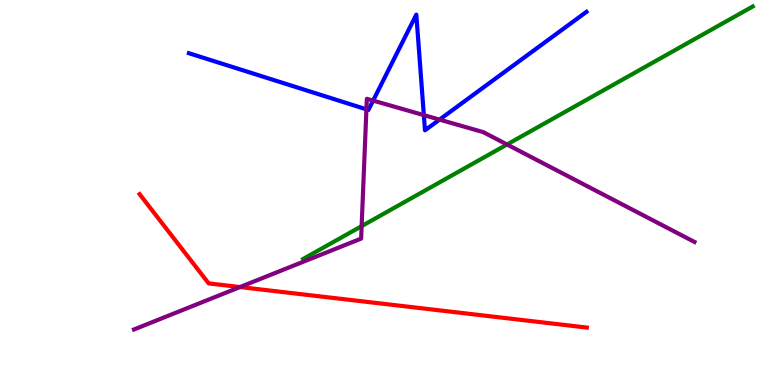[{'lines': ['blue', 'red'], 'intersections': []}, {'lines': ['green', 'red'], 'intersections': []}, {'lines': ['purple', 'red'], 'intersections': [{'x': 3.1, 'y': 2.54}]}, {'lines': ['blue', 'green'], 'intersections': []}, {'lines': ['blue', 'purple'], 'intersections': [{'x': 4.73, 'y': 7.16}, {'x': 4.81, 'y': 7.39}, {'x': 5.47, 'y': 7.01}, {'x': 5.67, 'y': 6.89}]}, {'lines': ['green', 'purple'], 'intersections': [{'x': 4.67, 'y': 4.13}, {'x': 6.54, 'y': 6.25}]}]